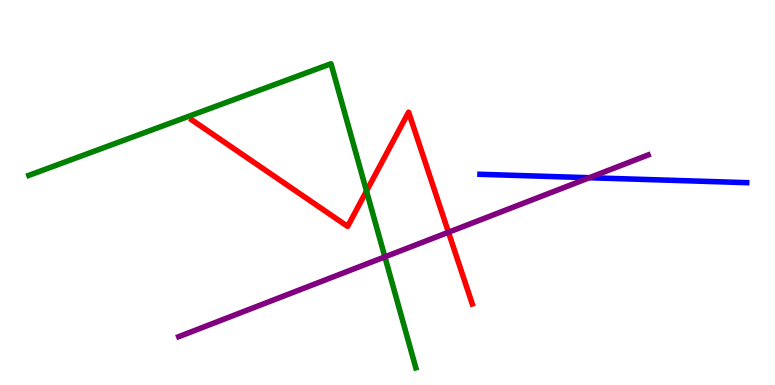[{'lines': ['blue', 'red'], 'intersections': []}, {'lines': ['green', 'red'], 'intersections': [{'x': 4.73, 'y': 5.04}]}, {'lines': ['purple', 'red'], 'intersections': [{'x': 5.79, 'y': 3.97}]}, {'lines': ['blue', 'green'], 'intersections': []}, {'lines': ['blue', 'purple'], 'intersections': [{'x': 7.6, 'y': 5.38}]}, {'lines': ['green', 'purple'], 'intersections': [{'x': 4.97, 'y': 3.33}]}]